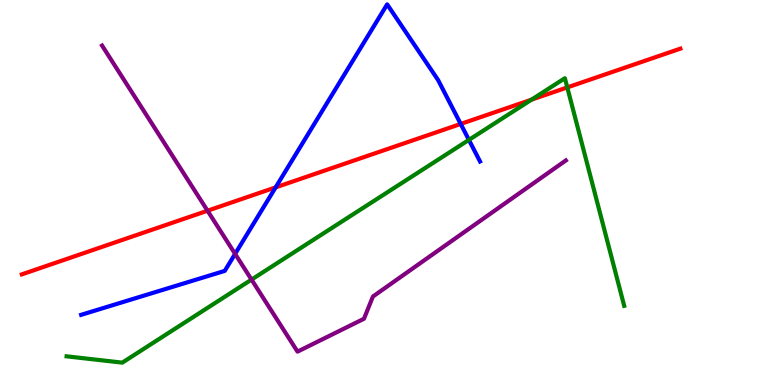[{'lines': ['blue', 'red'], 'intersections': [{'x': 3.56, 'y': 5.13}, {'x': 5.94, 'y': 6.78}]}, {'lines': ['green', 'red'], 'intersections': [{'x': 6.86, 'y': 7.41}, {'x': 7.32, 'y': 7.73}]}, {'lines': ['purple', 'red'], 'intersections': [{'x': 2.68, 'y': 4.53}]}, {'lines': ['blue', 'green'], 'intersections': [{'x': 6.05, 'y': 6.37}]}, {'lines': ['blue', 'purple'], 'intersections': [{'x': 3.03, 'y': 3.41}]}, {'lines': ['green', 'purple'], 'intersections': [{'x': 3.25, 'y': 2.74}]}]